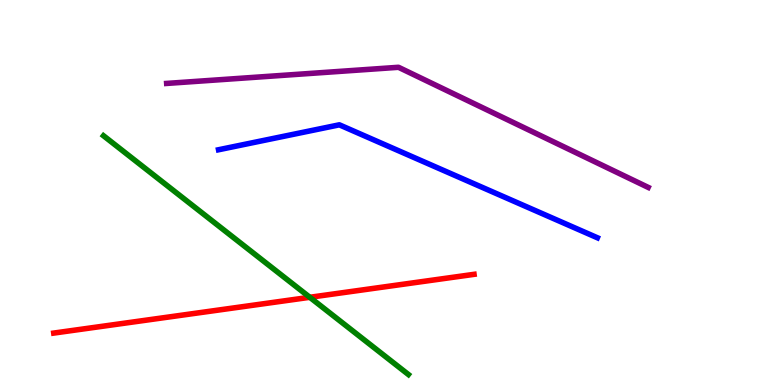[{'lines': ['blue', 'red'], 'intersections': []}, {'lines': ['green', 'red'], 'intersections': [{'x': 4.0, 'y': 2.28}]}, {'lines': ['purple', 'red'], 'intersections': []}, {'lines': ['blue', 'green'], 'intersections': []}, {'lines': ['blue', 'purple'], 'intersections': []}, {'lines': ['green', 'purple'], 'intersections': []}]